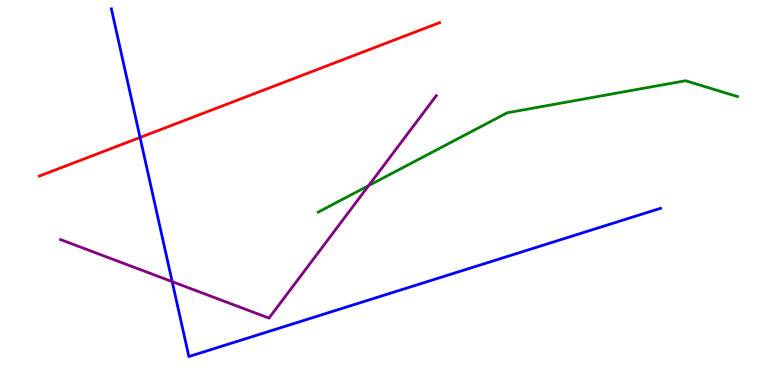[{'lines': ['blue', 'red'], 'intersections': [{'x': 1.81, 'y': 6.43}]}, {'lines': ['green', 'red'], 'intersections': []}, {'lines': ['purple', 'red'], 'intersections': []}, {'lines': ['blue', 'green'], 'intersections': []}, {'lines': ['blue', 'purple'], 'intersections': [{'x': 2.22, 'y': 2.68}]}, {'lines': ['green', 'purple'], 'intersections': [{'x': 4.76, 'y': 5.18}]}]